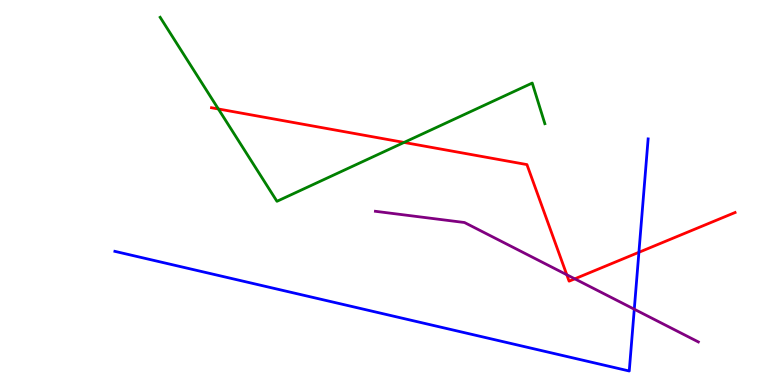[{'lines': ['blue', 'red'], 'intersections': [{'x': 8.24, 'y': 3.45}]}, {'lines': ['green', 'red'], 'intersections': [{'x': 2.82, 'y': 7.17}, {'x': 5.21, 'y': 6.3}]}, {'lines': ['purple', 'red'], 'intersections': [{'x': 7.31, 'y': 2.86}, {'x': 7.42, 'y': 2.76}]}, {'lines': ['blue', 'green'], 'intersections': []}, {'lines': ['blue', 'purple'], 'intersections': [{'x': 8.18, 'y': 1.97}]}, {'lines': ['green', 'purple'], 'intersections': []}]